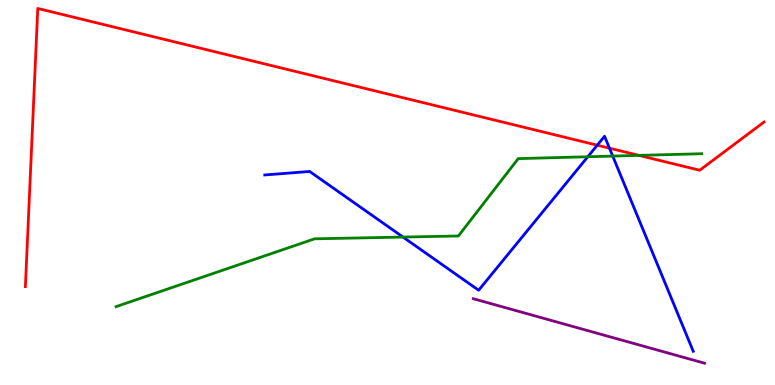[{'lines': ['blue', 'red'], 'intersections': [{'x': 7.71, 'y': 6.23}, {'x': 7.86, 'y': 6.15}]}, {'lines': ['green', 'red'], 'intersections': [{'x': 8.24, 'y': 5.96}]}, {'lines': ['purple', 'red'], 'intersections': []}, {'lines': ['blue', 'green'], 'intersections': [{'x': 5.2, 'y': 3.84}, {'x': 7.58, 'y': 5.93}, {'x': 7.91, 'y': 5.95}]}, {'lines': ['blue', 'purple'], 'intersections': []}, {'lines': ['green', 'purple'], 'intersections': []}]